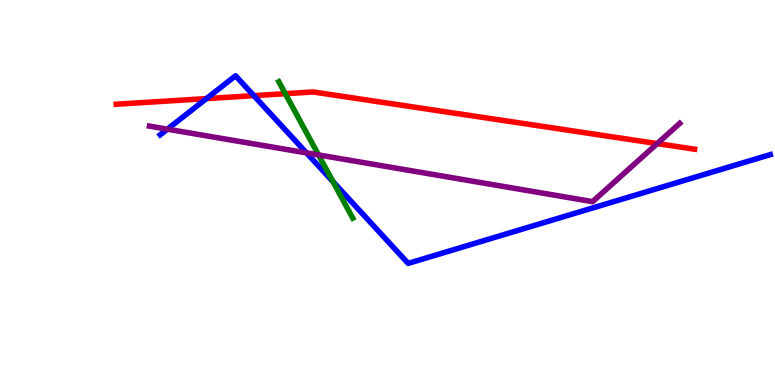[{'lines': ['blue', 'red'], 'intersections': [{'x': 2.66, 'y': 7.44}, {'x': 3.28, 'y': 7.52}]}, {'lines': ['green', 'red'], 'intersections': [{'x': 3.68, 'y': 7.57}]}, {'lines': ['purple', 'red'], 'intersections': [{'x': 8.48, 'y': 6.27}]}, {'lines': ['blue', 'green'], 'intersections': [{'x': 4.3, 'y': 5.28}]}, {'lines': ['blue', 'purple'], 'intersections': [{'x': 2.16, 'y': 6.64}, {'x': 3.95, 'y': 6.03}]}, {'lines': ['green', 'purple'], 'intersections': [{'x': 4.11, 'y': 5.98}]}]